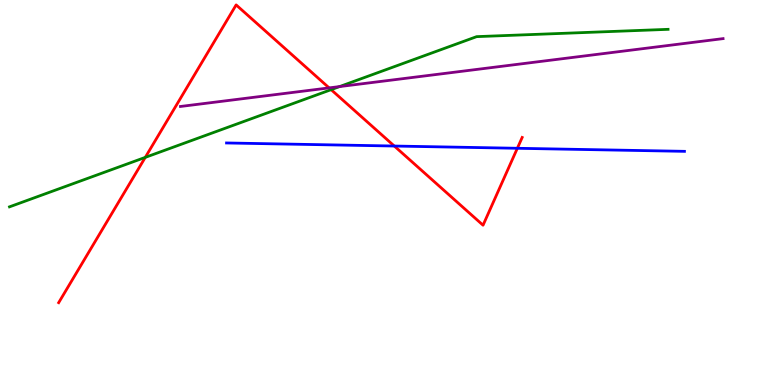[{'lines': ['blue', 'red'], 'intersections': [{'x': 5.09, 'y': 6.21}, {'x': 6.68, 'y': 6.15}]}, {'lines': ['green', 'red'], 'intersections': [{'x': 1.87, 'y': 5.91}, {'x': 4.27, 'y': 7.67}]}, {'lines': ['purple', 'red'], 'intersections': [{'x': 4.25, 'y': 7.72}]}, {'lines': ['blue', 'green'], 'intersections': []}, {'lines': ['blue', 'purple'], 'intersections': []}, {'lines': ['green', 'purple'], 'intersections': [{'x': 4.38, 'y': 7.75}]}]